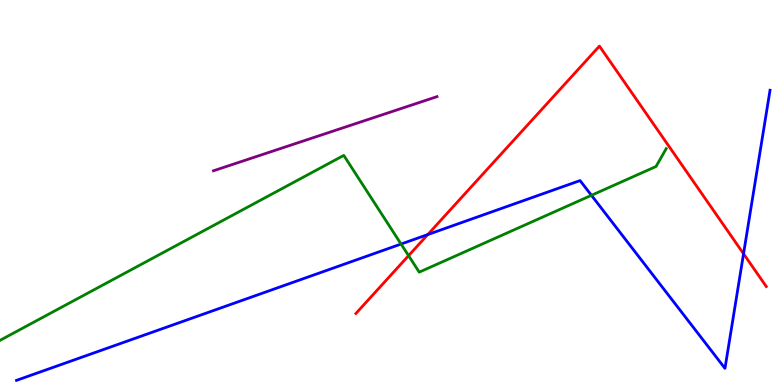[{'lines': ['blue', 'red'], 'intersections': [{'x': 5.52, 'y': 3.91}, {'x': 9.59, 'y': 3.41}]}, {'lines': ['green', 'red'], 'intersections': [{'x': 5.27, 'y': 3.36}]}, {'lines': ['purple', 'red'], 'intersections': []}, {'lines': ['blue', 'green'], 'intersections': [{'x': 5.17, 'y': 3.66}, {'x': 7.63, 'y': 4.93}]}, {'lines': ['blue', 'purple'], 'intersections': []}, {'lines': ['green', 'purple'], 'intersections': []}]